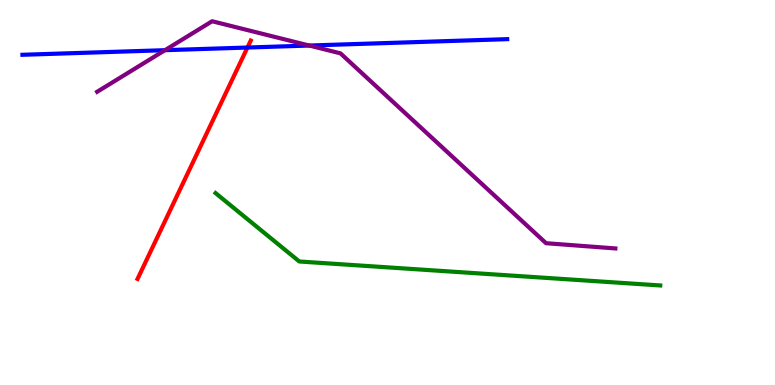[{'lines': ['blue', 'red'], 'intersections': [{'x': 3.19, 'y': 8.77}]}, {'lines': ['green', 'red'], 'intersections': []}, {'lines': ['purple', 'red'], 'intersections': []}, {'lines': ['blue', 'green'], 'intersections': []}, {'lines': ['blue', 'purple'], 'intersections': [{'x': 2.13, 'y': 8.7}, {'x': 3.99, 'y': 8.82}]}, {'lines': ['green', 'purple'], 'intersections': []}]